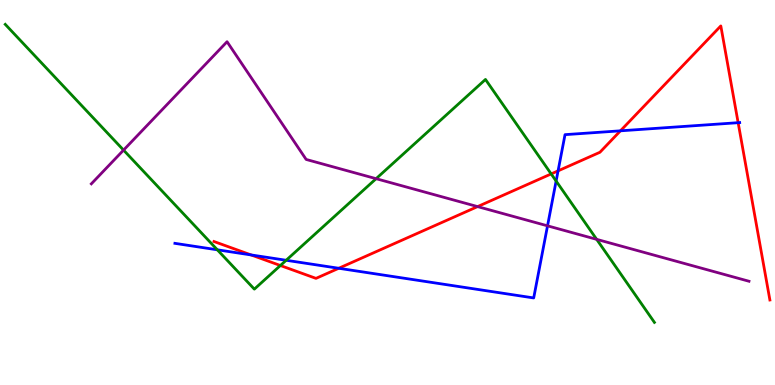[{'lines': ['blue', 'red'], 'intersections': [{'x': 3.24, 'y': 3.38}, {'x': 4.37, 'y': 3.03}, {'x': 7.2, 'y': 5.56}, {'x': 8.01, 'y': 6.6}, {'x': 9.52, 'y': 6.81}]}, {'lines': ['green', 'red'], 'intersections': [{'x': 3.62, 'y': 3.1}, {'x': 7.11, 'y': 5.48}]}, {'lines': ['purple', 'red'], 'intersections': [{'x': 6.16, 'y': 4.63}]}, {'lines': ['blue', 'green'], 'intersections': [{'x': 2.8, 'y': 3.51}, {'x': 3.69, 'y': 3.24}, {'x': 7.18, 'y': 5.3}]}, {'lines': ['blue', 'purple'], 'intersections': [{'x': 7.06, 'y': 4.13}]}, {'lines': ['green', 'purple'], 'intersections': [{'x': 1.59, 'y': 6.1}, {'x': 4.85, 'y': 5.36}, {'x': 7.7, 'y': 3.78}]}]